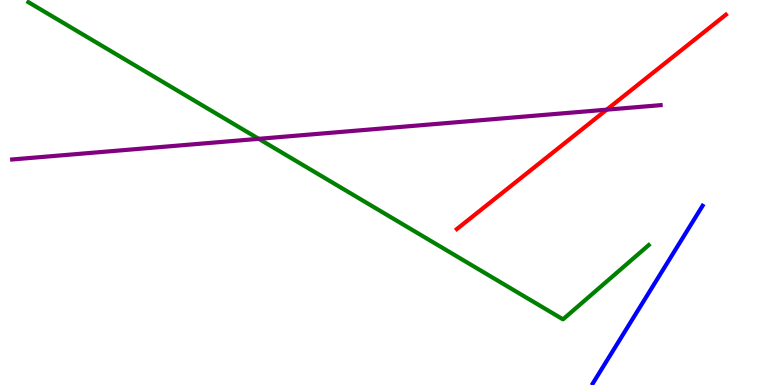[{'lines': ['blue', 'red'], 'intersections': []}, {'lines': ['green', 'red'], 'intersections': []}, {'lines': ['purple', 'red'], 'intersections': [{'x': 7.83, 'y': 7.15}]}, {'lines': ['blue', 'green'], 'intersections': []}, {'lines': ['blue', 'purple'], 'intersections': []}, {'lines': ['green', 'purple'], 'intersections': [{'x': 3.34, 'y': 6.39}]}]